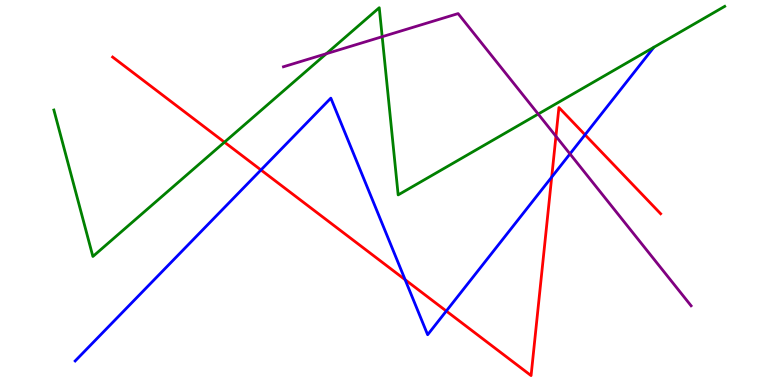[{'lines': ['blue', 'red'], 'intersections': [{'x': 3.37, 'y': 5.59}, {'x': 5.23, 'y': 2.73}, {'x': 5.76, 'y': 1.92}, {'x': 7.12, 'y': 5.4}, {'x': 7.55, 'y': 6.5}]}, {'lines': ['green', 'red'], 'intersections': [{'x': 2.9, 'y': 6.31}]}, {'lines': ['purple', 'red'], 'intersections': [{'x': 7.17, 'y': 6.46}]}, {'lines': ['blue', 'green'], 'intersections': []}, {'lines': ['blue', 'purple'], 'intersections': [{'x': 7.35, 'y': 6.0}]}, {'lines': ['green', 'purple'], 'intersections': [{'x': 4.21, 'y': 8.6}, {'x': 4.93, 'y': 9.05}, {'x': 6.94, 'y': 7.04}]}]